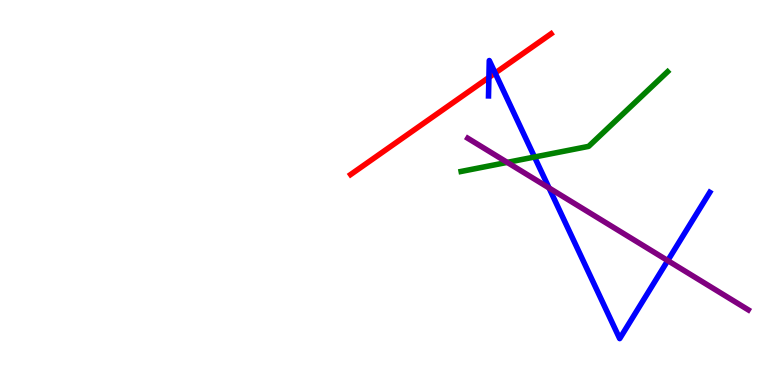[{'lines': ['blue', 'red'], 'intersections': [{'x': 6.31, 'y': 7.99}, {'x': 6.39, 'y': 8.1}]}, {'lines': ['green', 'red'], 'intersections': []}, {'lines': ['purple', 'red'], 'intersections': []}, {'lines': ['blue', 'green'], 'intersections': [{'x': 6.9, 'y': 5.92}]}, {'lines': ['blue', 'purple'], 'intersections': [{'x': 7.08, 'y': 5.12}, {'x': 8.62, 'y': 3.23}]}, {'lines': ['green', 'purple'], 'intersections': [{'x': 6.54, 'y': 5.78}]}]